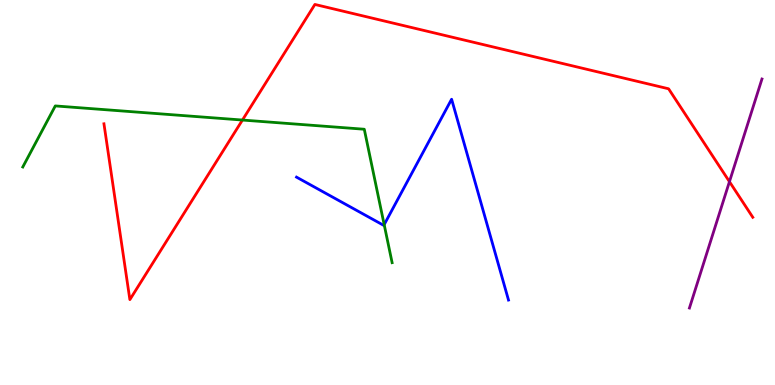[{'lines': ['blue', 'red'], 'intersections': []}, {'lines': ['green', 'red'], 'intersections': [{'x': 3.13, 'y': 6.88}]}, {'lines': ['purple', 'red'], 'intersections': [{'x': 9.41, 'y': 5.28}]}, {'lines': ['blue', 'green'], 'intersections': [{'x': 4.96, 'y': 4.17}]}, {'lines': ['blue', 'purple'], 'intersections': []}, {'lines': ['green', 'purple'], 'intersections': []}]